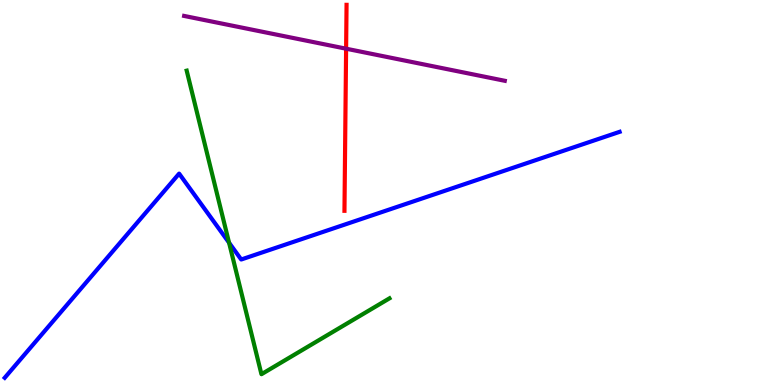[{'lines': ['blue', 'red'], 'intersections': []}, {'lines': ['green', 'red'], 'intersections': []}, {'lines': ['purple', 'red'], 'intersections': [{'x': 4.47, 'y': 8.74}]}, {'lines': ['blue', 'green'], 'intersections': [{'x': 2.96, 'y': 3.7}]}, {'lines': ['blue', 'purple'], 'intersections': []}, {'lines': ['green', 'purple'], 'intersections': []}]